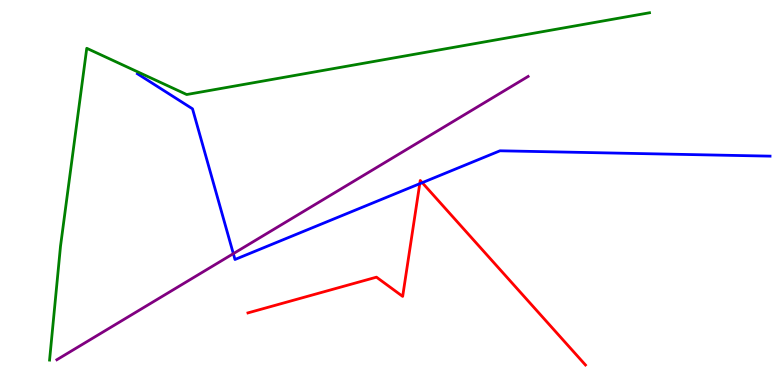[{'lines': ['blue', 'red'], 'intersections': [{'x': 5.42, 'y': 5.23}, {'x': 5.45, 'y': 5.26}]}, {'lines': ['green', 'red'], 'intersections': []}, {'lines': ['purple', 'red'], 'intersections': []}, {'lines': ['blue', 'green'], 'intersections': []}, {'lines': ['blue', 'purple'], 'intersections': [{'x': 3.01, 'y': 3.41}]}, {'lines': ['green', 'purple'], 'intersections': []}]